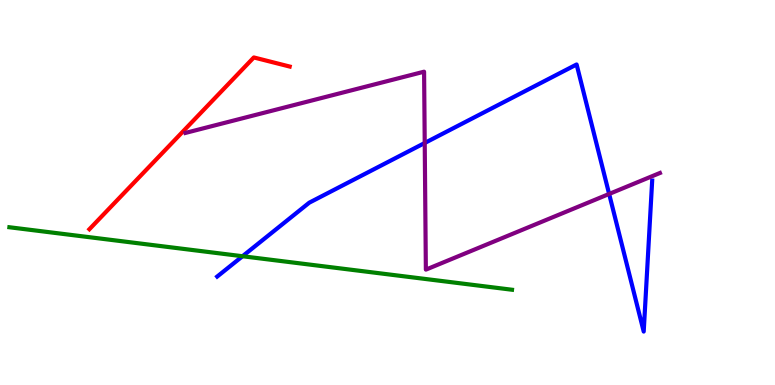[{'lines': ['blue', 'red'], 'intersections': []}, {'lines': ['green', 'red'], 'intersections': []}, {'lines': ['purple', 'red'], 'intersections': []}, {'lines': ['blue', 'green'], 'intersections': [{'x': 3.13, 'y': 3.34}]}, {'lines': ['blue', 'purple'], 'intersections': [{'x': 5.48, 'y': 6.29}, {'x': 7.86, 'y': 4.96}]}, {'lines': ['green', 'purple'], 'intersections': []}]